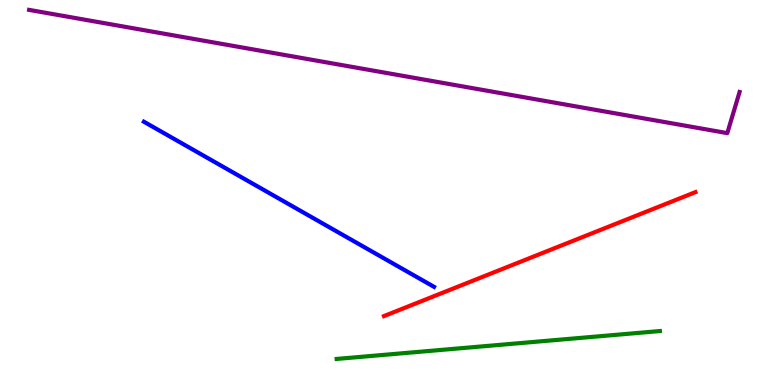[{'lines': ['blue', 'red'], 'intersections': []}, {'lines': ['green', 'red'], 'intersections': []}, {'lines': ['purple', 'red'], 'intersections': []}, {'lines': ['blue', 'green'], 'intersections': []}, {'lines': ['blue', 'purple'], 'intersections': []}, {'lines': ['green', 'purple'], 'intersections': []}]